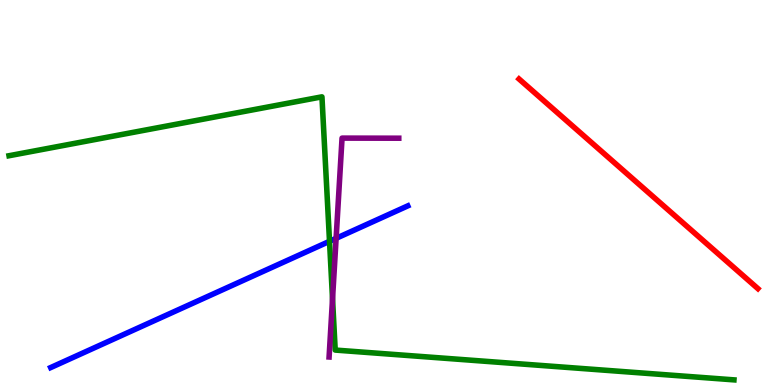[{'lines': ['blue', 'red'], 'intersections': []}, {'lines': ['green', 'red'], 'intersections': []}, {'lines': ['purple', 'red'], 'intersections': []}, {'lines': ['blue', 'green'], 'intersections': [{'x': 4.25, 'y': 3.73}]}, {'lines': ['blue', 'purple'], 'intersections': [{'x': 4.34, 'y': 3.81}]}, {'lines': ['green', 'purple'], 'intersections': [{'x': 4.29, 'y': 2.24}]}]